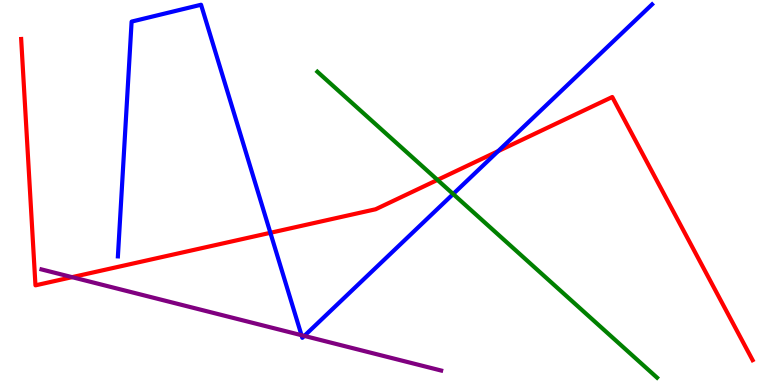[{'lines': ['blue', 'red'], 'intersections': [{'x': 3.49, 'y': 3.95}, {'x': 6.43, 'y': 6.07}]}, {'lines': ['green', 'red'], 'intersections': [{'x': 5.64, 'y': 5.33}]}, {'lines': ['purple', 'red'], 'intersections': [{'x': 0.93, 'y': 2.8}]}, {'lines': ['blue', 'green'], 'intersections': [{'x': 5.85, 'y': 4.96}]}, {'lines': ['blue', 'purple'], 'intersections': [{'x': 3.89, 'y': 1.29}, {'x': 3.93, 'y': 1.28}]}, {'lines': ['green', 'purple'], 'intersections': []}]